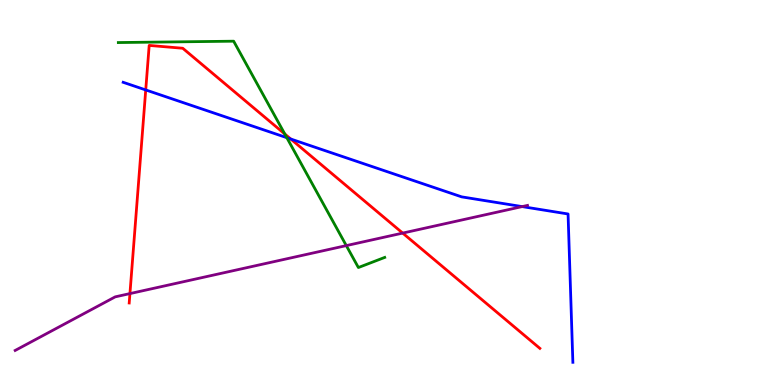[{'lines': ['blue', 'red'], 'intersections': [{'x': 1.88, 'y': 7.66}, {'x': 3.75, 'y': 6.39}]}, {'lines': ['green', 'red'], 'intersections': [{'x': 3.67, 'y': 6.52}]}, {'lines': ['purple', 'red'], 'intersections': [{'x': 1.68, 'y': 2.37}, {'x': 5.2, 'y': 3.95}]}, {'lines': ['blue', 'green'], 'intersections': [{'x': 3.7, 'y': 6.42}]}, {'lines': ['blue', 'purple'], 'intersections': [{'x': 6.74, 'y': 4.63}]}, {'lines': ['green', 'purple'], 'intersections': [{'x': 4.47, 'y': 3.62}]}]